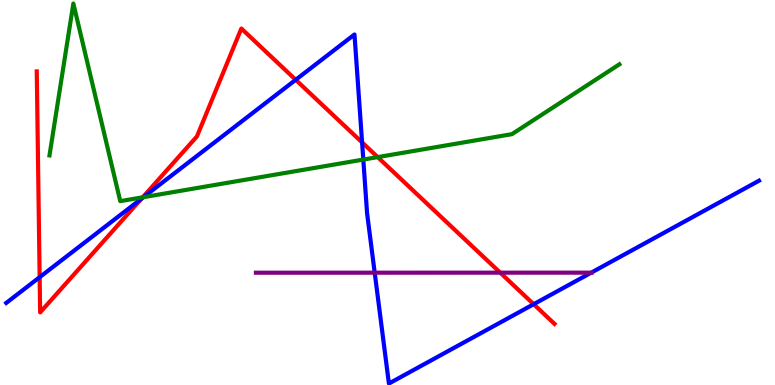[{'lines': ['blue', 'red'], 'intersections': [{'x': 0.512, 'y': 2.8}, {'x': 1.82, 'y': 4.84}, {'x': 3.82, 'y': 7.93}, {'x': 4.67, 'y': 6.3}, {'x': 6.89, 'y': 2.1}]}, {'lines': ['green', 'red'], 'intersections': [{'x': 1.84, 'y': 4.88}, {'x': 4.87, 'y': 5.92}]}, {'lines': ['purple', 'red'], 'intersections': [{'x': 6.45, 'y': 2.92}]}, {'lines': ['blue', 'green'], 'intersections': [{'x': 1.85, 'y': 4.88}, {'x': 4.69, 'y': 5.86}]}, {'lines': ['blue', 'purple'], 'intersections': [{'x': 4.83, 'y': 2.92}, {'x': 7.63, 'y': 2.92}]}, {'lines': ['green', 'purple'], 'intersections': []}]